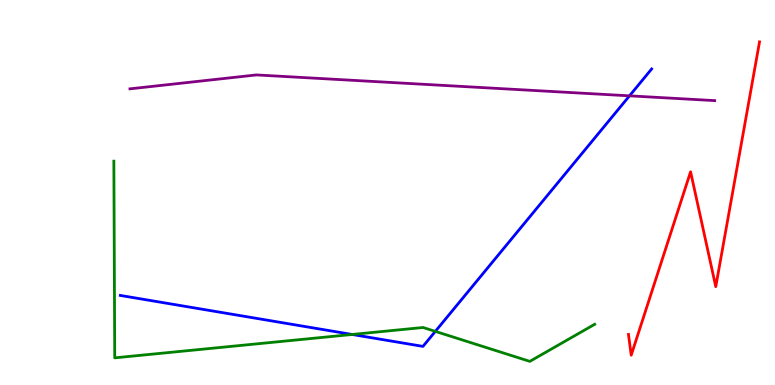[{'lines': ['blue', 'red'], 'intersections': []}, {'lines': ['green', 'red'], 'intersections': []}, {'lines': ['purple', 'red'], 'intersections': []}, {'lines': ['blue', 'green'], 'intersections': [{'x': 4.54, 'y': 1.31}, {'x': 5.62, 'y': 1.39}]}, {'lines': ['blue', 'purple'], 'intersections': [{'x': 8.12, 'y': 7.51}]}, {'lines': ['green', 'purple'], 'intersections': []}]